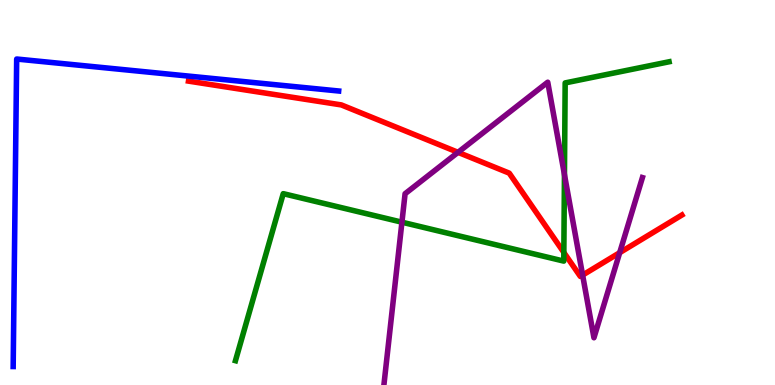[{'lines': ['blue', 'red'], 'intersections': []}, {'lines': ['green', 'red'], 'intersections': [{'x': 7.28, 'y': 3.44}]}, {'lines': ['purple', 'red'], 'intersections': [{'x': 5.91, 'y': 6.04}, {'x': 7.52, 'y': 2.85}, {'x': 8.0, 'y': 3.44}]}, {'lines': ['blue', 'green'], 'intersections': []}, {'lines': ['blue', 'purple'], 'intersections': []}, {'lines': ['green', 'purple'], 'intersections': [{'x': 5.19, 'y': 4.23}, {'x': 7.28, 'y': 5.46}]}]